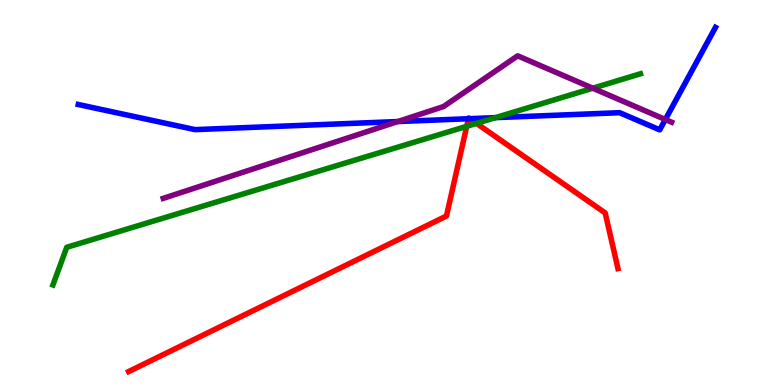[{'lines': ['blue', 'red'], 'intersections': [{'x': 6.04, 'y': 6.92}, {'x': 6.06, 'y': 6.92}]}, {'lines': ['green', 'red'], 'intersections': [{'x': 6.02, 'y': 6.72}, {'x': 6.15, 'y': 6.8}]}, {'lines': ['purple', 'red'], 'intersections': []}, {'lines': ['blue', 'green'], 'intersections': [{'x': 6.39, 'y': 6.94}]}, {'lines': ['blue', 'purple'], 'intersections': [{'x': 5.13, 'y': 6.84}, {'x': 8.59, 'y': 6.9}]}, {'lines': ['green', 'purple'], 'intersections': [{'x': 7.65, 'y': 7.71}]}]